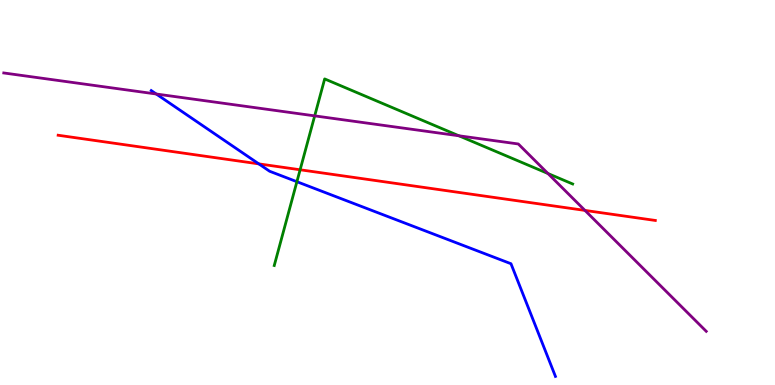[{'lines': ['blue', 'red'], 'intersections': [{'x': 3.34, 'y': 5.74}]}, {'lines': ['green', 'red'], 'intersections': [{'x': 3.87, 'y': 5.59}]}, {'lines': ['purple', 'red'], 'intersections': [{'x': 7.55, 'y': 4.53}]}, {'lines': ['blue', 'green'], 'intersections': [{'x': 3.83, 'y': 5.28}]}, {'lines': ['blue', 'purple'], 'intersections': [{'x': 2.02, 'y': 7.56}]}, {'lines': ['green', 'purple'], 'intersections': [{'x': 4.06, 'y': 6.99}, {'x': 5.92, 'y': 6.47}, {'x': 7.07, 'y': 5.49}]}]